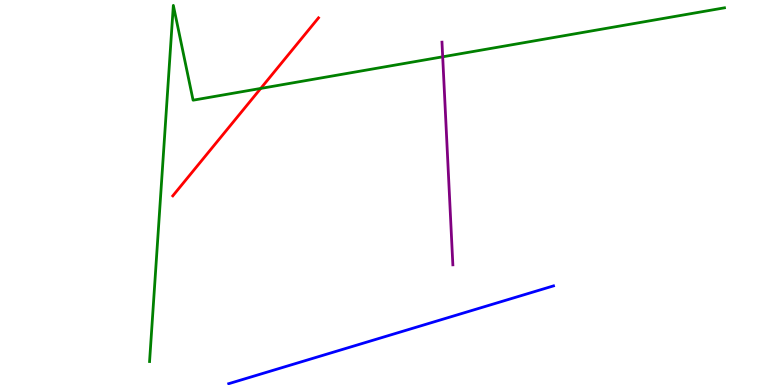[{'lines': ['blue', 'red'], 'intersections': []}, {'lines': ['green', 'red'], 'intersections': [{'x': 3.36, 'y': 7.7}]}, {'lines': ['purple', 'red'], 'intersections': []}, {'lines': ['blue', 'green'], 'intersections': []}, {'lines': ['blue', 'purple'], 'intersections': []}, {'lines': ['green', 'purple'], 'intersections': [{'x': 5.71, 'y': 8.52}]}]